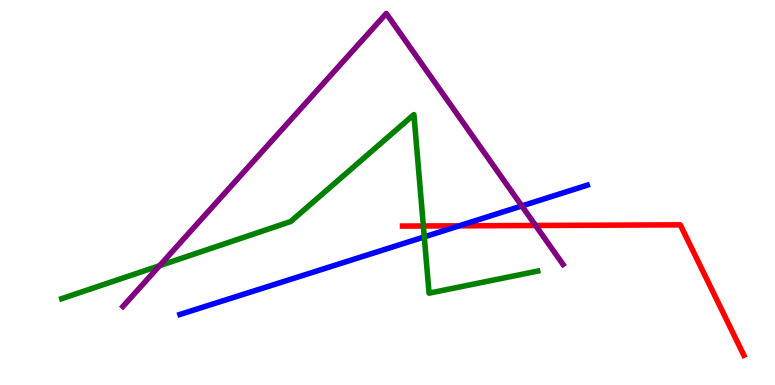[{'lines': ['blue', 'red'], 'intersections': [{'x': 5.93, 'y': 4.13}]}, {'lines': ['green', 'red'], 'intersections': [{'x': 5.46, 'y': 4.13}]}, {'lines': ['purple', 'red'], 'intersections': [{'x': 6.91, 'y': 4.14}]}, {'lines': ['blue', 'green'], 'intersections': [{'x': 5.47, 'y': 3.85}]}, {'lines': ['blue', 'purple'], 'intersections': [{'x': 6.73, 'y': 4.65}]}, {'lines': ['green', 'purple'], 'intersections': [{'x': 2.06, 'y': 3.1}]}]